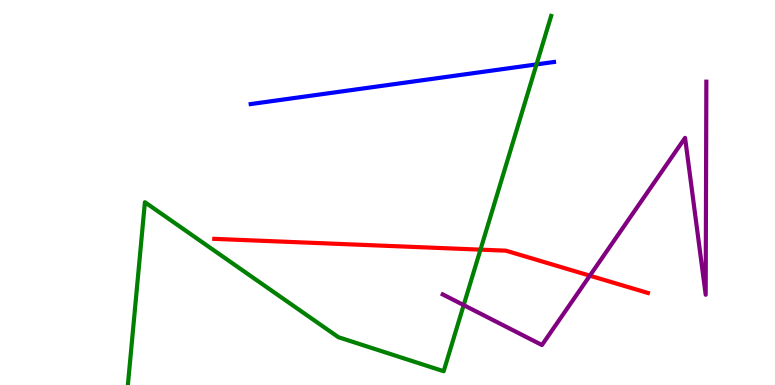[{'lines': ['blue', 'red'], 'intersections': []}, {'lines': ['green', 'red'], 'intersections': [{'x': 6.2, 'y': 3.52}]}, {'lines': ['purple', 'red'], 'intersections': [{'x': 7.61, 'y': 2.84}]}, {'lines': ['blue', 'green'], 'intersections': [{'x': 6.92, 'y': 8.33}]}, {'lines': ['blue', 'purple'], 'intersections': []}, {'lines': ['green', 'purple'], 'intersections': [{'x': 5.98, 'y': 2.08}]}]